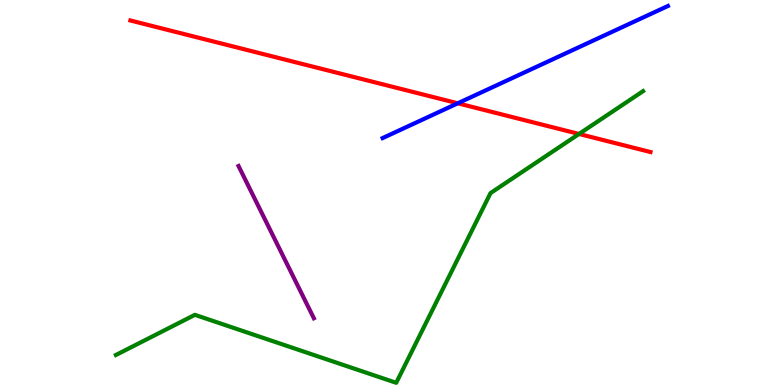[{'lines': ['blue', 'red'], 'intersections': [{'x': 5.91, 'y': 7.32}]}, {'lines': ['green', 'red'], 'intersections': [{'x': 7.47, 'y': 6.52}]}, {'lines': ['purple', 'red'], 'intersections': []}, {'lines': ['blue', 'green'], 'intersections': []}, {'lines': ['blue', 'purple'], 'intersections': []}, {'lines': ['green', 'purple'], 'intersections': []}]